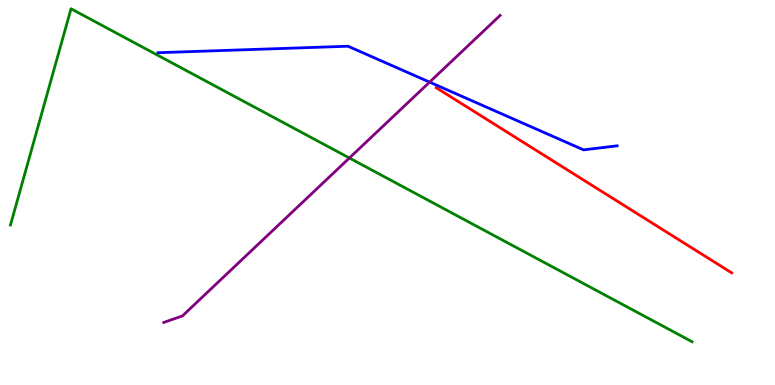[{'lines': ['blue', 'red'], 'intersections': []}, {'lines': ['green', 'red'], 'intersections': []}, {'lines': ['purple', 'red'], 'intersections': []}, {'lines': ['blue', 'green'], 'intersections': []}, {'lines': ['blue', 'purple'], 'intersections': [{'x': 5.54, 'y': 7.87}]}, {'lines': ['green', 'purple'], 'intersections': [{'x': 4.51, 'y': 5.9}]}]